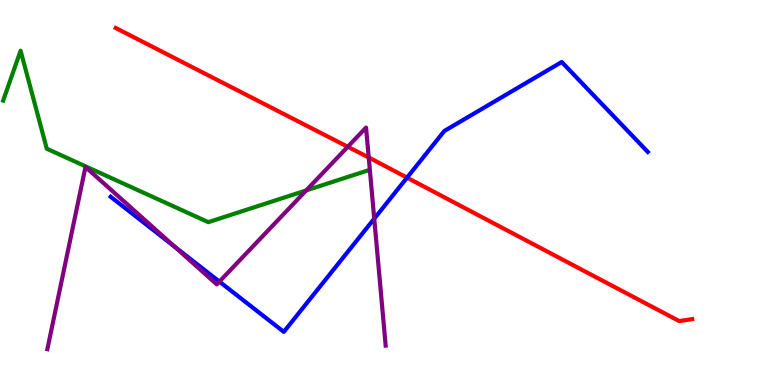[{'lines': ['blue', 'red'], 'intersections': [{'x': 5.25, 'y': 5.39}]}, {'lines': ['green', 'red'], 'intersections': []}, {'lines': ['purple', 'red'], 'intersections': [{'x': 4.49, 'y': 6.19}, {'x': 4.76, 'y': 5.91}]}, {'lines': ['blue', 'green'], 'intersections': []}, {'lines': ['blue', 'purple'], 'intersections': [{'x': 2.25, 'y': 3.59}, {'x': 2.83, 'y': 2.69}, {'x': 4.83, 'y': 4.32}]}, {'lines': ['green', 'purple'], 'intersections': [{'x': 3.95, 'y': 5.05}]}]